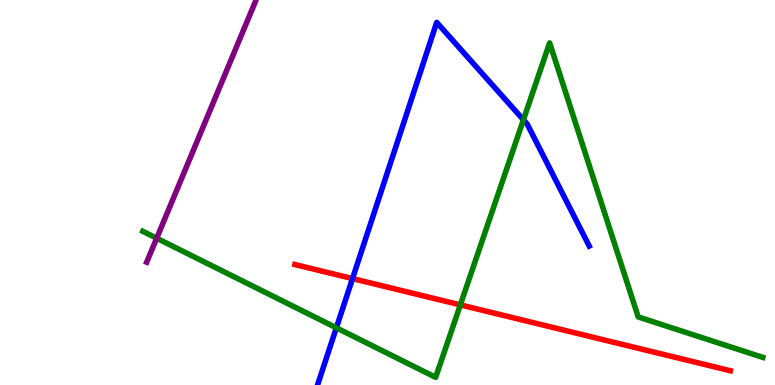[{'lines': ['blue', 'red'], 'intersections': [{'x': 4.55, 'y': 2.76}]}, {'lines': ['green', 'red'], 'intersections': [{'x': 5.94, 'y': 2.08}]}, {'lines': ['purple', 'red'], 'intersections': []}, {'lines': ['blue', 'green'], 'intersections': [{'x': 4.34, 'y': 1.49}, {'x': 6.75, 'y': 6.89}]}, {'lines': ['blue', 'purple'], 'intersections': []}, {'lines': ['green', 'purple'], 'intersections': [{'x': 2.02, 'y': 3.81}]}]